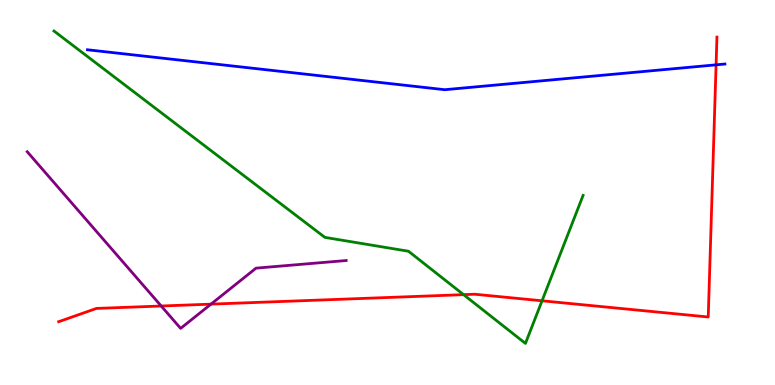[{'lines': ['blue', 'red'], 'intersections': [{'x': 9.24, 'y': 8.32}]}, {'lines': ['green', 'red'], 'intersections': [{'x': 5.98, 'y': 2.35}, {'x': 6.99, 'y': 2.19}]}, {'lines': ['purple', 'red'], 'intersections': [{'x': 2.08, 'y': 2.05}, {'x': 2.72, 'y': 2.1}]}, {'lines': ['blue', 'green'], 'intersections': []}, {'lines': ['blue', 'purple'], 'intersections': []}, {'lines': ['green', 'purple'], 'intersections': []}]